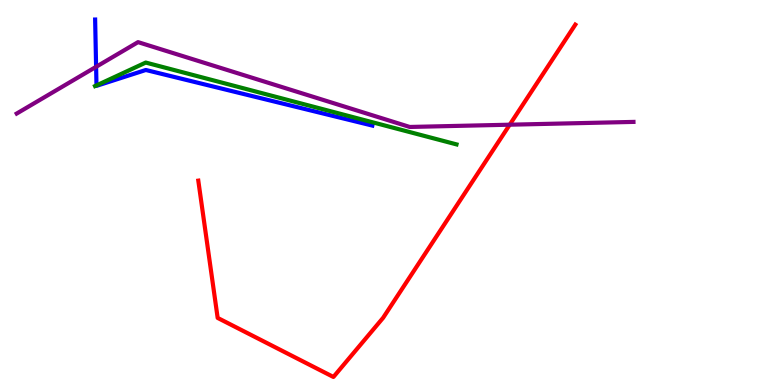[{'lines': ['blue', 'red'], 'intersections': []}, {'lines': ['green', 'red'], 'intersections': []}, {'lines': ['purple', 'red'], 'intersections': [{'x': 6.58, 'y': 6.76}]}, {'lines': ['blue', 'green'], 'intersections': [{'x': 1.24, 'y': 7.78}]}, {'lines': ['blue', 'purple'], 'intersections': [{'x': 1.24, 'y': 8.26}]}, {'lines': ['green', 'purple'], 'intersections': []}]